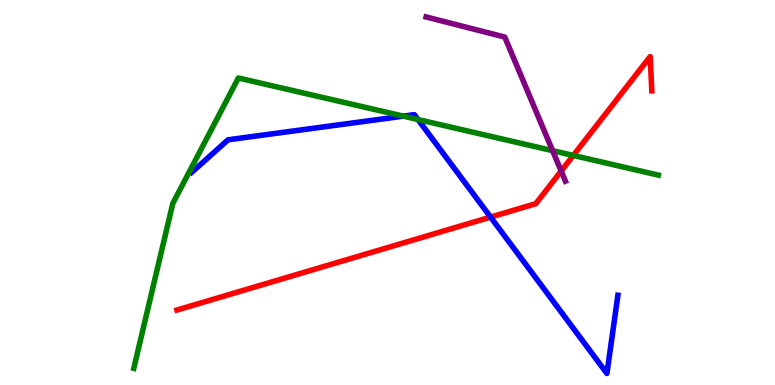[{'lines': ['blue', 'red'], 'intersections': [{'x': 6.33, 'y': 4.36}]}, {'lines': ['green', 'red'], 'intersections': [{'x': 7.4, 'y': 5.96}]}, {'lines': ['purple', 'red'], 'intersections': [{'x': 7.24, 'y': 5.56}]}, {'lines': ['blue', 'green'], 'intersections': [{'x': 5.2, 'y': 6.98}, {'x': 5.39, 'y': 6.9}]}, {'lines': ['blue', 'purple'], 'intersections': []}, {'lines': ['green', 'purple'], 'intersections': [{'x': 7.13, 'y': 6.09}]}]